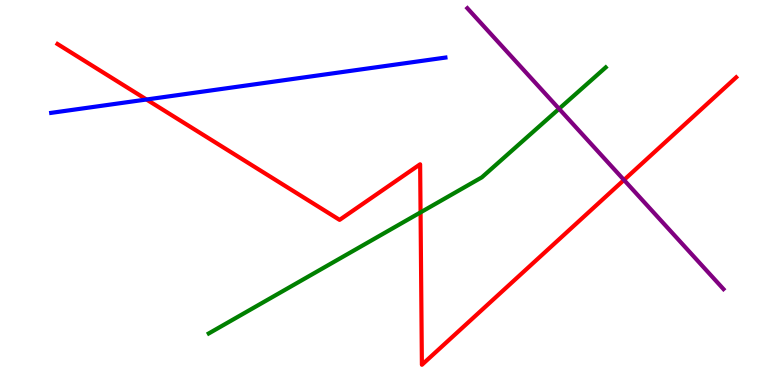[{'lines': ['blue', 'red'], 'intersections': [{'x': 1.89, 'y': 7.42}]}, {'lines': ['green', 'red'], 'intersections': [{'x': 5.43, 'y': 4.48}]}, {'lines': ['purple', 'red'], 'intersections': [{'x': 8.05, 'y': 5.33}]}, {'lines': ['blue', 'green'], 'intersections': []}, {'lines': ['blue', 'purple'], 'intersections': []}, {'lines': ['green', 'purple'], 'intersections': [{'x': 7.21, 'y': 7.17}]}]